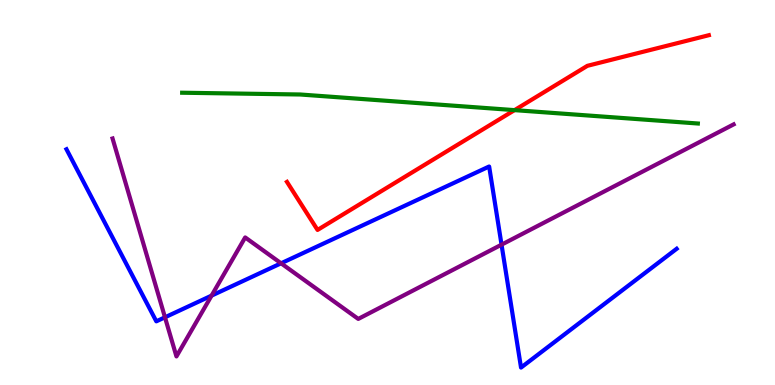[{'lines': ['blue', 'red'], 'intersections': []}, {'lines': ['green', 'red'], 'intersections': [{'x': 6.64, 'y': 7.14}]}, {'lines': ['purple', 'red'], 'intersections': []}, {'lines': ['blue', 'green'], 'intersections': []}, {'lines': ['blue', 'purple'], 'intersections': [{'x': 2.13, 'y': 1.76}, {'x': 2.73, 'y': 2.32}, {'x': 3.63, 'y': 3.16}, {'x': 6.47, 'y': 3.64}]}, {'lines': ['green', 'purple'], 'intersections': []}]